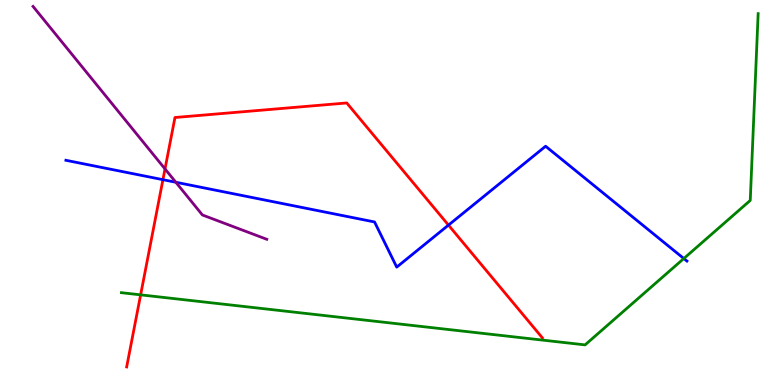[{'lines': ['blue', 'red'], 'intersections': [{'x': 2.1, 'y': 5.33}, {'x': 5.79, 'y': 4.15}]}, {'lines': ['green', 'red'], 'intersections': [{'x': 1.81, 'y': 2.34}]}, {'lines': ['purple', 'red'], 'intersections': [{'x': 2.13, 'y': 5.61}]}, {'lines': ['blue', 'green'], 'intersections': [{'x': 8.82, 'y': 3.28}]}, {'lines': ['blue', 'purple'], 'intersections': [{'x': 2.27, 'y': 5.27}]}, {'lines': ['green', 'purple'], 'intersections': []}]